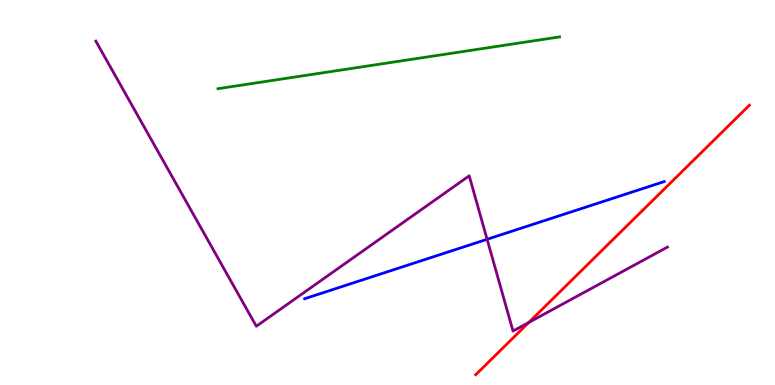[{'lines': ['blue', 'red'], 'intersections': []}, {'lines': ['green', 'red'], 'intersections': []}, {'lines': ['purple', 'red'], 'intersections': [{'x': 6.82, 'y': 1.62}]}, {'lines': ['blue', 'green'], 'intersections': []}, {'lines': ['blue', 'purple'], 'intersections': [{'x': 6.29, 'y': 3.78}]}, {'lines': ['green', 'purple'], 'intersections': []}]